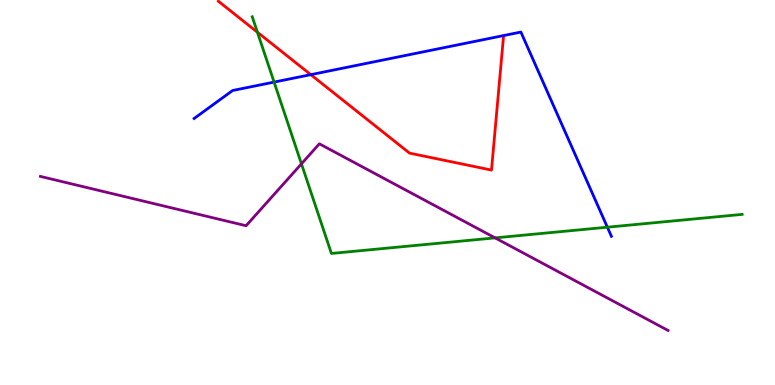[{'lines': ['blue', 'red'], 'intersections': [{'x': 4.01, 'y': 8.06}]}, {'lines': ['green', 'red'], 'intersections': [{'x': 3.32, 'y': 9.16}]}, {'lines': ['purple', 'red'], 'intersections': []}, {'lines': ['blue', 'green'], 'intersections': [{'x': 3.54, 'y': 7.87}, {'x': 7.84, 'y': 4.1}]}, {'lines': ['blue', 'purple'], 'intersections': []}, {'lines': ['green', 'purple'], 'intersections': [{'x': 3.89, 'y': 5.74}, {'x': 6.39, 'y': 3.82}]}]